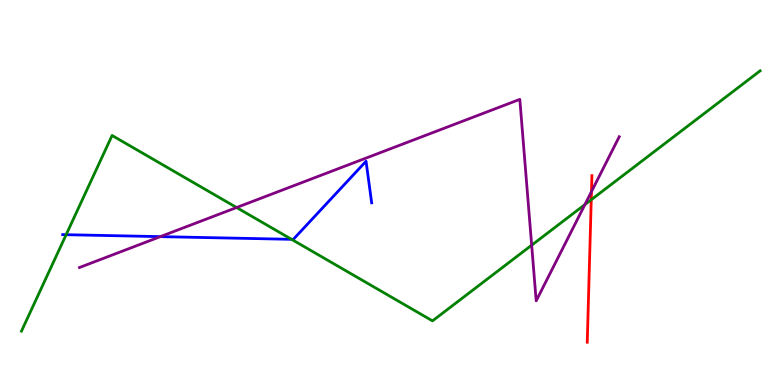[{'lines': ['blue', 'red'], 'intersections': []}, {'lines': ['green', 'red'], 'intersections': [{'x': 7.63, 'y': 4.81}]}, {'lines': ['purple', 'red'], 'intersections': [{'x': 7.63, 'y': 5.02}]}, {'lines': ['blue', 'green'], 'intersections': [{'x': 0.853, 'y': 3.9}, {'x': 3.76, 'y': 3.78}]}, {'lines': ['blue', 'purple'], 'intersections': [{'x': 2.07, 'y': 3.85}]}, {'lines': ['green', 'purple'], 'intersections': [{'x': 3.05, 'y': 4.61}, {'x': 6.86, 'y': 3.63}, {'x': 7.55, 'y': 4.69}]}]